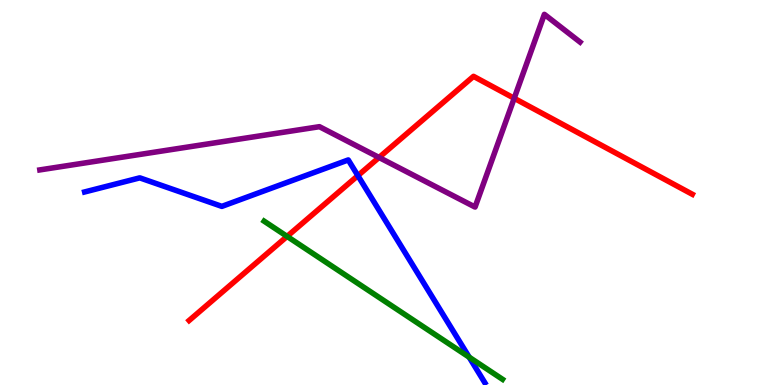[{'lines': ['blue', 'red'], 'intersections': [{'x': 4.62, 'y': 5.44}]}, {'lines': ['green', 'red'], 'intersections': [{'x': 3.7, 'y': 3.86}]}, {'lines': ['purple', 'red'], 'intersections': [{'x': 4.89, 'y': 5.91}, {'x': 6.63, 'y': 7.45}]}, {'lines': ['blue', 'green'], 'intersections': [{'x': 6.05, 'y': 0.722}]}, {'lines': ['blue', 'purple'], 'intersections': []}, {'lines': ['green', 'purple'], 'intersections': []}]